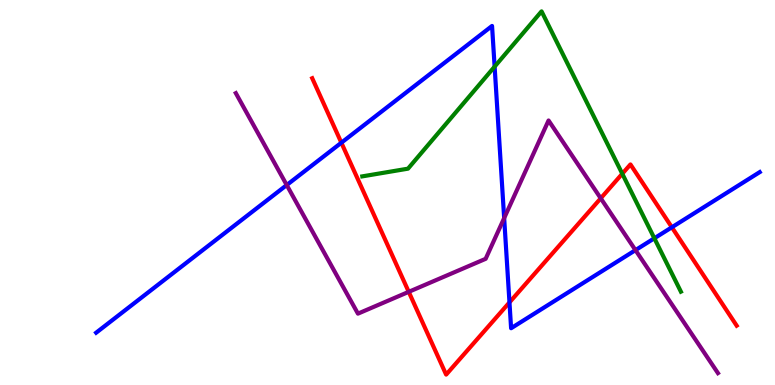[{'lines': ['blue', 'red'], 'intersections': [{'x': 4.4, 'y': 6.29}, {'x': 6.57, 'y': 2.15}, {'x': 8.67, 'y': 4.1}]}, {'lines': ['green', 'red'], 'intersections': [{'x': 8.03, 'y': 5.49}]}, {'lines': ['purple', 'red'], 'intersections': [{'x': 5.27, 'y': 2.42}, {'x': 7.75, 'y': 4.85}]}, {'lines': ['blue', 'green'], 'intersections': [{'x': 6.38, 'y': 8.27}, {'x': 8.44, 'y': 3.81}]}, {'lines': ['blue', 'purple'], 'intersections': [{'x': 3.7, 'y': 5.19}, {'x': 6.51, 'y': 4.33}, {'x': 8.2, 'y': 3.5}]}, {'lines': ['green', 'purple'], 'intersections': []}]